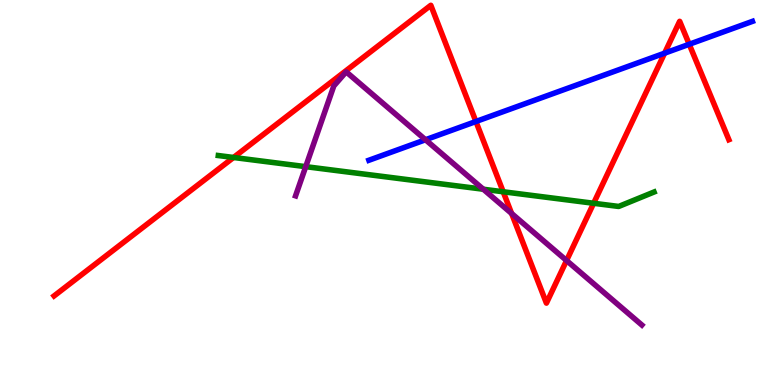[{'lines': ['blue', 'red'], 'intersections': [{'x': 6.14, 'y': 6.84}, {'x': 8.58, 'y': 8.62}, {'x': 8.89, 'y': 8.85}]}, {'lines': ['green', 'red'], 'intersections': [{'x': 3.01, 'y': 5.91}, {'x': 6.49, 'y': 5.02}, {'x': 7.66, 'y': 4.72}]}, {'lines': ['purple', 'red'], 'intersections': [{'x': 6.6, 'y': 4.45}, {'x': 7.31, 'y': 3.23}]}, {'lines': ['blue', 'green'], 'intersections': []}, {'lines': ['blue', 'purple'], 'intersections': [{'x': 5.49, 'y': 6.37}]}, {'lines': ['green', 'purple'], 'intersections': [{'x': 3.94, 'y': 5.67}, {'x': 6.24, 'y': 5.08}]}]